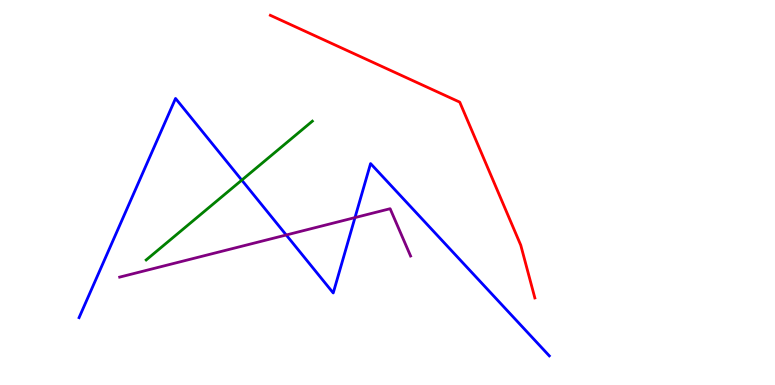[{'lines': ['blue', 'red'], 'intersections': []}, {'lines': ['green', 'red'], 'intersections': []}, {'lines': ['purple', 'red'], 'intersections': []}, {'lines': ['blue', 'green'], 'intersections': [{'x': 3.12, 'y': 5.32}]}, {'lines': ['blue', 'purple'], 'intersections': [{'x': 3.69, 'y': 3.9}, {'x': 4.58, 'y': 4.35}]}, {'lines': ['green', 'purple'], 'intersections': []}]